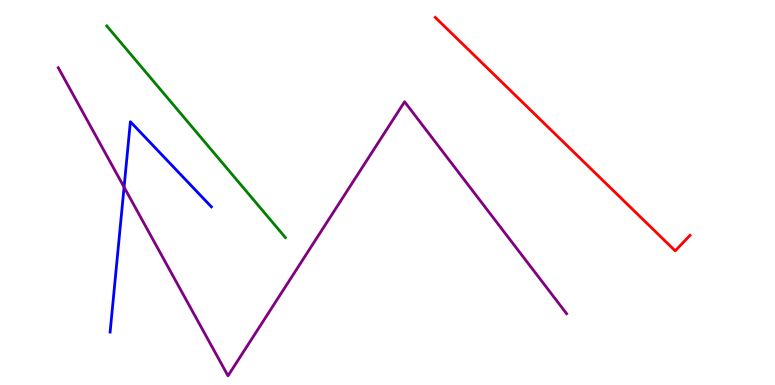[{'lines': ['blue', 'red'], 'intersections': []}, {'lines': ['green', 'red'], 'intersections': []}, {'lines': ['purple', 'red'], 'intersections': []}, {'lines': ['blue', 'green'], 'intersections': []}, {'lines': ['blue', 'purple'], 'intersections': [{'x': 1.6, 'y': 5.14}]}, {'lines': ['green', 'purple'], 'intersections': []}]